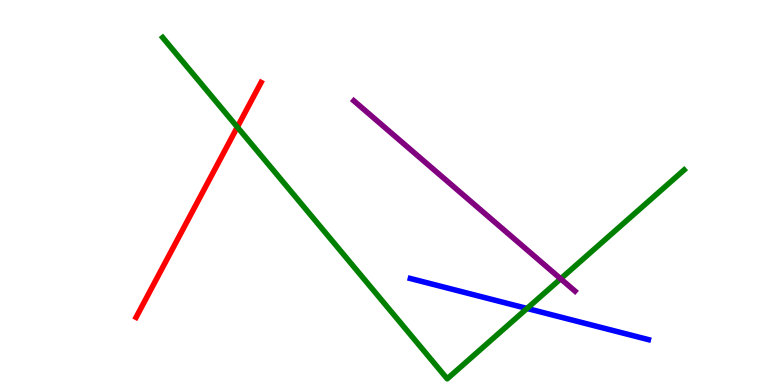[{'lines': ['blue', 'red'], 'intersections': []}, {'lines': ['green', 'red'], 'intersections': [{'x': 3.06, 'y': 6.7}]}, {'lines': ['purple', 'red'], 'intersections': []}, {'lines': ['blue', 'green'], 'intersections': [{'x': 6.8, 'y': 1.99}]}, {'lines': ['blue', 'purple'], 'intersections': []}, {'lines': ['green', 'purple'], 'intersections': [{'x': 7.23, 'y': 2.76}]}]